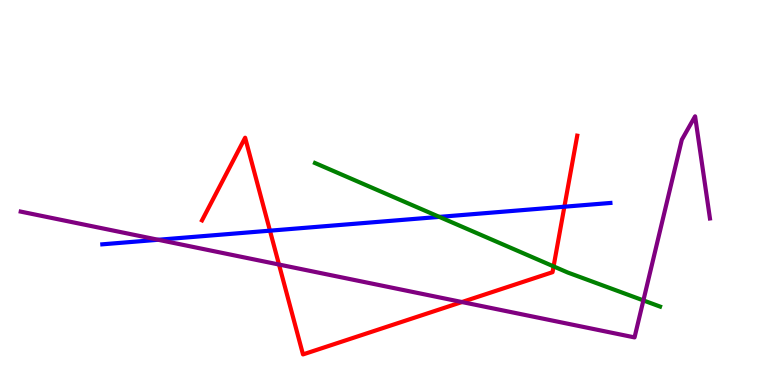[{'lines': ['blue', 'red'], 'intersections': [{'x': 3.48, 'y': 4.01}, {'x': 7.28, 'y': 4.63}]}, {'lines': ['green', 'red'], 'intersections': [{'x': 7.14, 'y': 3.08}]}, {'lines': ['purple', 'red'], 'intersections': [{'x': 3.6, 'y': 3.13}, {'x': 5.96, 'y': 2.15}]}, {'lines': ['blue', 'green'], 'intersections': [{'x': 5.67, 'y': 4.37}]}, {'lines': ['blue', 'purple'], 'intersections': [{'x': 2.04, 'y': 3.77}]}, {'lines': ['green', 'purple'], 'intersections': [{'x': 8.3, 'y': 2.2}]}]